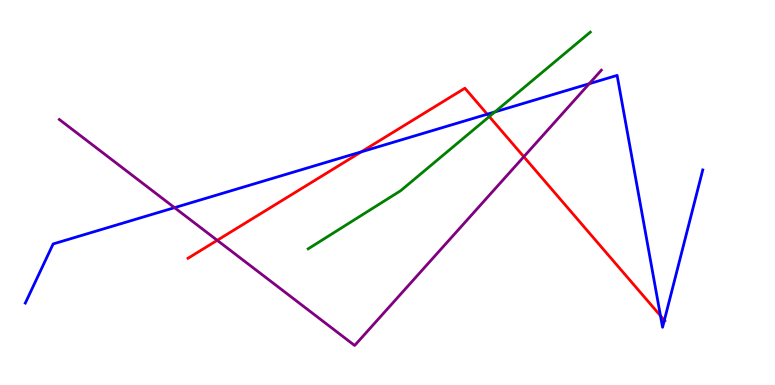[{'lines': ['blue', 'red'], 'intersections': [{'x': 4.66, 'y': 6.06}, {'x': 6.29, 'y': 7.03}, {'x': 8.52, 'y': 1.8}, {'x': 8.57, 'y': 1.68}]}, {'lines': ['green', 'red'], 'intersections': [{'x': 6.31, 'y': 6.97}]}, {'lines': ['purple', 'red'], 'intersections': [{'x': 2.8, 'y': 3.76}, {'x': 6.76, 'y': 5.93}]}, {'lines': ['blue', 'green'], 'intersections': [{'x': 6.39, 'y': 7.09}]}, {'lines': ['blue', 'purple'], 'intersections': [{'x': 2.25, 'y': 4.61}, {'x': 7.6, 'y': 7.83}]}, {'lines': ['green', 'purple'], 'intersections': []}]